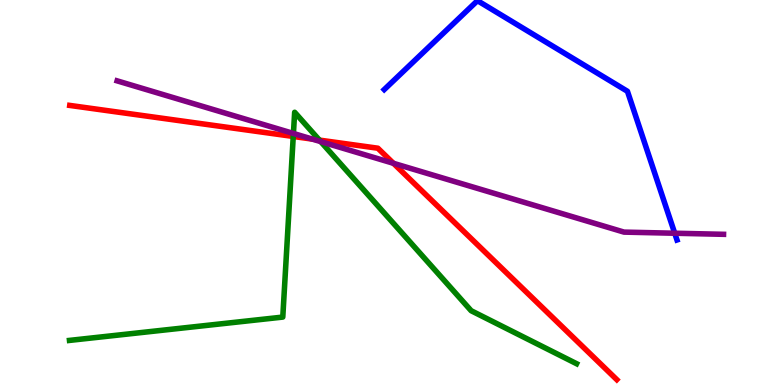[{'lines': ['blue', 'red'], 'intersections': []}, {'lines': ['green', 'red'], 'intersections': [{'x': 3.78, 'y': 6.46}, {'x': 4.12, 'y': 6.36}]}, {'lines': ['purple', 'red'], 'intersections': [{'x': 4.03, 'y': 6.39}, {'x': 5.08, 'y': 5.76}]}, {'lines': ['blue', 'green'], 'intersections': []}, {'lines': ['blue', 'purple'], 'intersections': [{'x': 8.71, 'y': 3.94}]}, {'lines': ['green', 'purple'], 'intersections': [{'x': 3.79, 'y': 6.53}, {'x': 4.14, 'y': 6.32}]}]